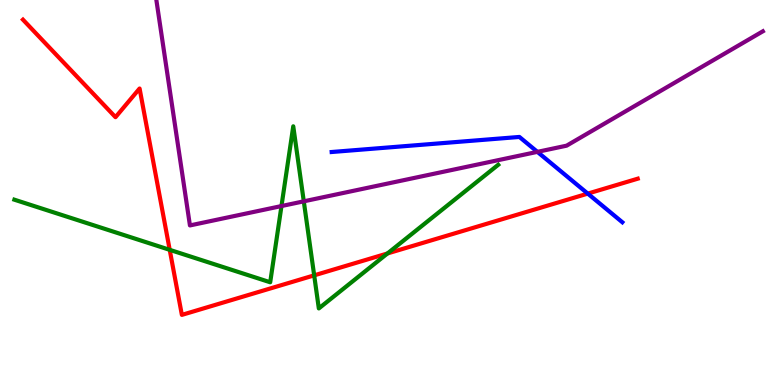[{'lines': ['blue', 'red'], 'intersections': [{'x': 7.58, 'y': 4.97}]}, {'lines': ['green', 'red'], 'intersections': [{'x': 2.19, 'y': 3.51}, {'x': 4.05, 'y': 2.85}, {'x': 5.0, 'y': 3.42}]}, {'lines': ['purple', 'red'], 'intersections': []}, {'lines': ['blue', 'green'], 'intersections': []}, {'lines': ['blue', 'purple'], 'intersections': [{'x': 6.93, 'y': 6.06}]}, {'lines': ['green', 'purple'], 'intersections': [{'x': 3.63, 'y': 4.65}, {'x': 3.92, 'y': 4.77}]}]